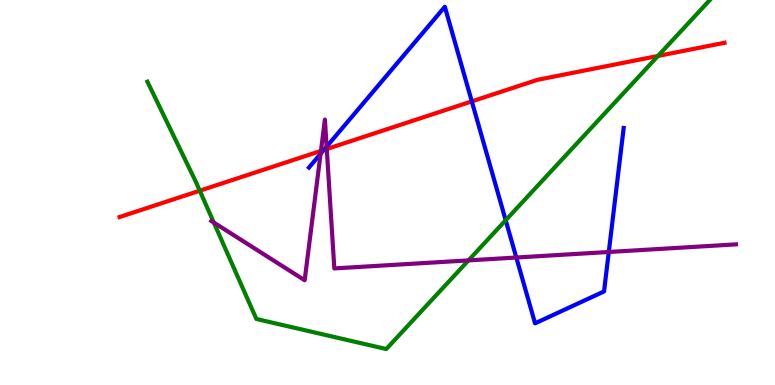[{'lines': ['blue', 'red'], 'intersections': [{'x': 4.18, 'y': 6.1}, {'x': 6.09, 'y': 7.37}]}, {'lines': ['green', 'red'], 'intersections': [{'x': 2.58, 'y': 5.05}, {'x': 8.49, 'y': 8.55}]}, {'lines': ['purple', 'red'], 'intersections': [{'x': 4.14, 'y': 6.08}, {'x': 4.22, 'y': 6.13}]}, {'lines': ['blue', 'green'], 'intersections': [{'x': 6.52, 'y': 4.28}]}, {'lines': ['blue', 'purple'], 'intersections': [{'x': 4.14, 'y': 6.01}, {'x': 4.21, 'y': 6.19}, {'x': 6.66, 'y': 3.31}, {'x': 7.86, 'y': 3.45}]}, {'lines': ['green', 'purple'], 'intersections': [{'x': 2.76, 'y': 4.22}, {'x': 6.04, 'y': 3.24}]}]